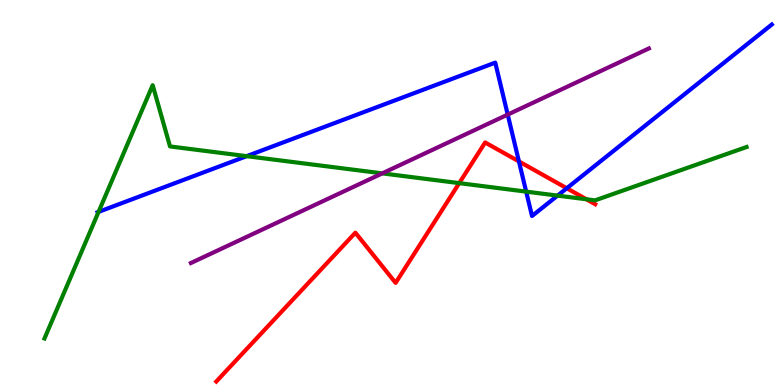[{'lines': ['blue', 'red'], 'intersections': [{'x': 6.7, 'y': 5.81}, {'x': 7.31, 'y': 5.11}]}, {'lines': ['green', 'red'], 'intersections': [{'x': 5.93, 'y': 5.24}, {'x': 7.57, 'y': 4.82}]}, {'lines': ['purple', 'red'], 'intersections': []}, {'lines': ['blue', 'green'], 'intersections': [{'x': 1.27, 'y': 4.5}, {'x': 3.18, 'y': 5.94}, {'x': 6.79, 'y': 5.02}, {'x': 7.19, 'y': 4.92}]}, {'lines': ['blue', 'purple'], 'intersections': [{'x': 6.55, 'y': 7.02}]}, {'lines': ['green', 'purple'], 'intersections': [{'x': 4.93, 'y': 5.5}]}]